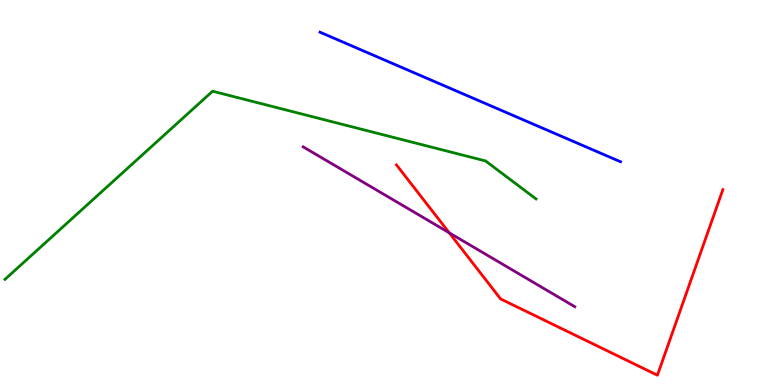[{'lines': ['blue', 'red'], 'intersections': []}, {'lines': ['green', 'red'], 'intersections': []}, {'lines': ['purple', 'red'], 'intersections': [{'x': 5.8, 'y': 3.95}]}, {'lines': ['blue', 'green'], 'intersections': []}, {'lines': ['blue', 'purple'], 'intersections': []}, {'lines': ['green', 'purple'], 'intersections': []}]